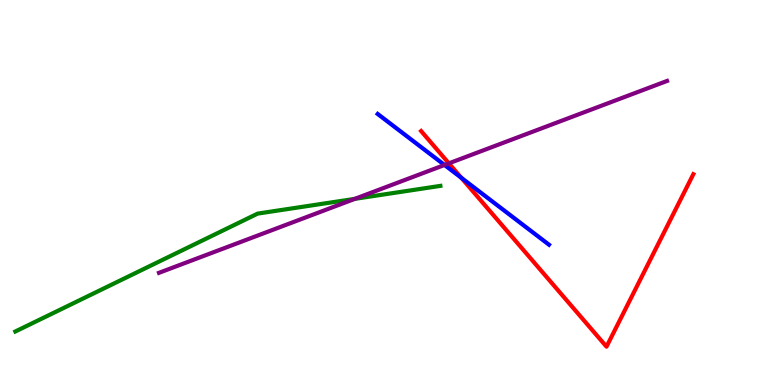[{'lines': ['blue', 'red'], 'intersections': [{'x': 5.95, 'y': 5.38}]}, {'lines': ['green', 'red'], 'intersections': []}, {'lines': ['purple', 'red'], 'intersections': [{'x': 5.79, 'y': 5.76}]}, {'lines': ['blue', 'green'], 'intersections': []}, {'lines': ['blue', 'purple'], 'intersections': [{'x': 5.74, 'y': 5.71}]}, {'lines': ['green', 'purple'], 'intersections': [{'x': 4.58, 'y': 4.83}]}]